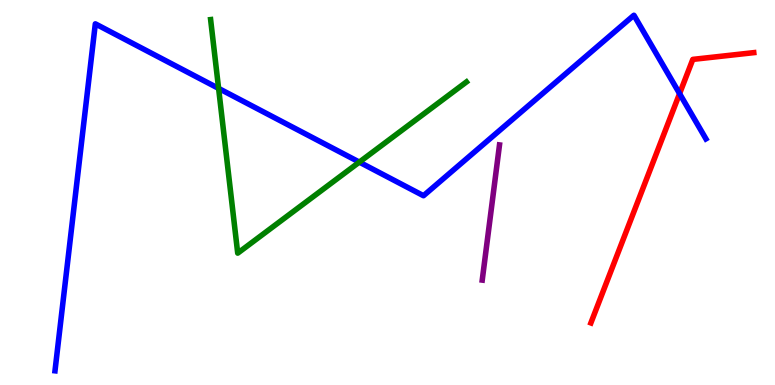[{'lines': ['blue', 'red'], 'intersections': [{'x': 8.77, 'y': 7.57}]}, {'lines': ['green', 'red'], 'intersections': []}, {'lines': ['purple', 'red'], 'intersections': []}, {'lines': ['blue', 'green'], 'intersections': [{'x': 2.82, 'y': 7.7}, {'x': 4.64, 'y': 5.79}]}, {'lines': ['blue', 'purple'], 'intersections': []}, {'lines': ['green', 'purple'], 'intersections': []}]